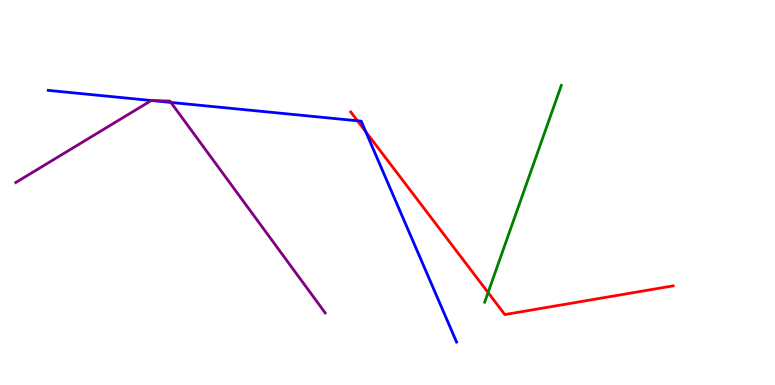[{'lines': ['blue', 'red'], 'intersections': [{'x': 4.61, 'y': 6.86}, {'x': 4.72, 'y': 6.58}]}, {'lines': ['green', 'red'], 'intersections': [{'x': 6.3, 'y': 2.4}]}, {'lines': ['purple', 'red'], 'intersections': []}, {'lines': ['blue', 'green'], 'intersections': []}, {'lines': ['blue', 'purple'], 'intersections': [{'x': 1.95, 'y': 7.39}, {'x': 2.21, 'y': 7.34}]}, {'lines': ['green', 'purple'], 'intersections': []}]